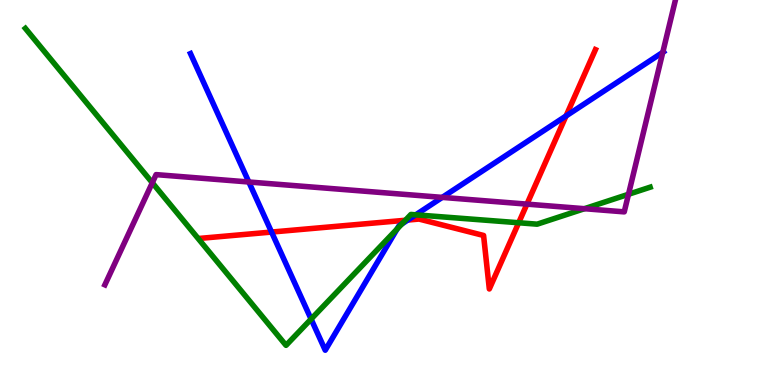[{'lines': ['blue', 'red'], 'intersections': [{'x': 3.5, 'y': 3.97}, {'x': 5.26, 'y': 4.28}, {'x': 7.3, 'y': 6.99}]}, {'lines': ['green', 'red'], 'intersections': [{'x': 5.23, 'y': 4.28}, {'x': 6.69, 'y': 4.21}]}, {'lines': ['purple', 'red'], 'intersections': [{'x': 6.8, 'y': 4.7}]}, {'lines': ['blue', 'green'], 'intersections': [{'x': 4.01, 'y': 1.71}, {'x': 5.12, 'y': 4.06}, {'x': 5.19, 'y': 4.18}, {'x': 5.36, 'y': 4.42}]}, {'lines': ['blue', 'purple'], 'intersections': [{'x': 3.21, 'y': 5.27}, {'x': 5.71, 'y': 4.87}, {'x': 8.55, 'y': 8.64}]}, {'lines': ['green', 'purple'], 'intersections': [{'x': 1.97, 'y': 5.25}, {'x': 7.54, 'y': 4.58}, {'x': 8.11, 'y': 4.95}]}]